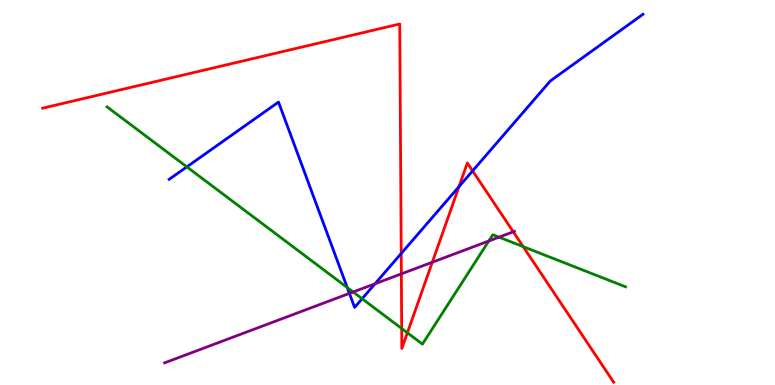[{'lines': ['blue', 'red'], 'intersections': [{'x': 5.18, 'y': 3.42}, {'x': 5.92, 'y': 5.15}, {'x': 6.1, 'y': 5.56}]}, {'lines': ['green', 'red'], 'intersections': [{'x': 5.18, 'y': 1.47}, {'x': 5.26, 'y': 1.36}, {'x': 6.75, 'y': 3.59}]}, {'lines': ['purple', 'red'], 'intersections': [{'x': 5.18, 'y': 2.89}, {'x': 5.58, 'y': 3.19}, {'x': 6.62, 'y': 3.98}]}, {'lines': ['blue', 'green'], 'intersections': [{'x': 2.41, 'y': 5.67}, {'x': 4.48, 'y': 2.53}, {'x': 4.67, 'y': 2.24}]}, {'lines': ['blue', 'purple'], 'intersections': [{'x': 4.51, 'y': 2.38}, {'x': 4.84, 'y': 2.63}]}, {'lines': ['green', 'purple'], 'intersections': [{'x': 4.56, 'y': 2.42}, {'x': 6.31, 'y': 3.74}, {'x': 6.44, 'y': 3.84}]}]